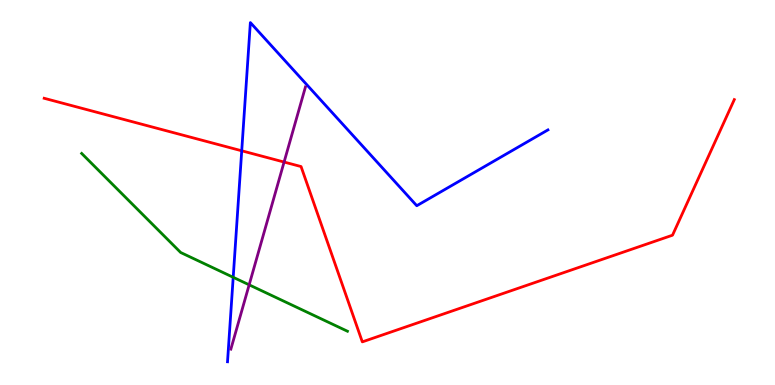[{'lines': ['blue', 'red'], 'intersections': [{'x': 3.12, 'y': 6.08}]}, {'lines': ['green', 'red'], 'intersections': []}, {'lines': ['purple', 'red'], 'intersections': [{'x': 3.67, 'y': 5.79}]}, {'lines': ['blue', 'green'], 'intersections': [{'x': 3.01, 'y': 2.8}]}, {'lines': ['blue', 'purple'], 'intersections': []}, {'lines': ['green', 'purple'], 'intersections': [{'x': 3.21, 'y': 2.6}]}]